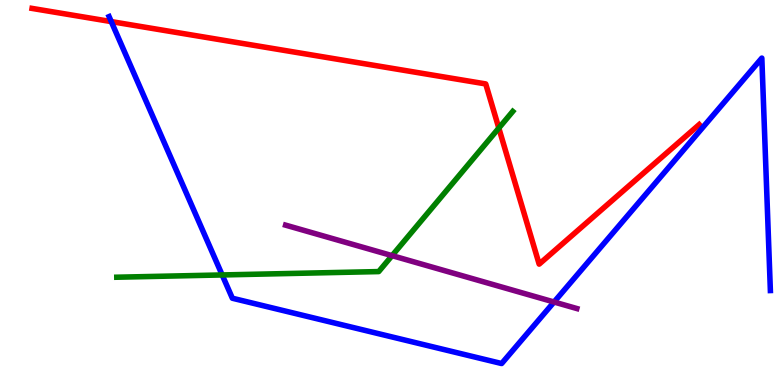[{'lines': ['blue', 'red'], 'intersections': [{'x': 1.44, 'y': 9.44}]}, {'lines': ['green', 'red'], 'intersections': [{'x': 6.44, 'y': 6.67}]}, {'lines': ['purple', 'red'], 'intersections': []}, {'lines': ['blue', 'green'], 'intersections': [{'x': 2.87, 'y': 2.86}]}, {'lines': ['blue', 'purple'], 'intersections': [{'x': 7.15, 'y': 2.16}]}, {'lines': ['green', 'purple'], 'intersections': [{'x': 5.06, 'y': 3.36}]}]